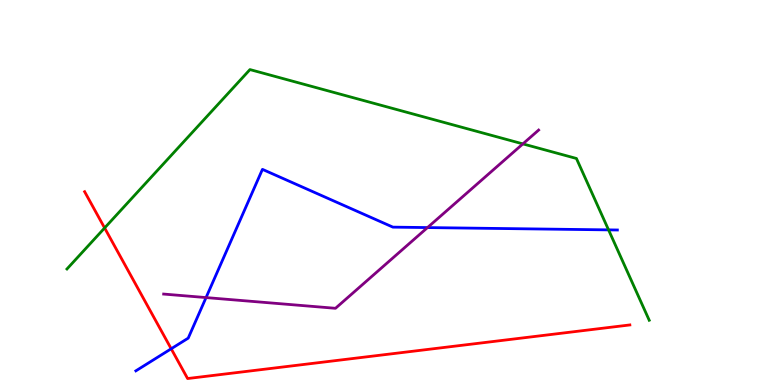[{'lines': ['blue', 'red'], 'intersections': [{'x': 2.21, 'y': 0.941}]}, {'lines': ['green', 'red'], 'intersections': [{'x': 1.35, 'y': 4.08}]}, {'lines': ['purple', 'red'], 'intersections': []}, {'lines': ['blue', 'green'], 'intersections': [{'x': 7.85, 'y': 4.03}]}, {'lines': ['blue', 'purple'], 'intersections': [{'x': 2.66, 'y': 2.27}, {'x': 5.52, 'y': 4.09}]}, {'lines': ['green', 'purple'], 'intersections': [{'x': 6.75, 'y': 6.26}]}]